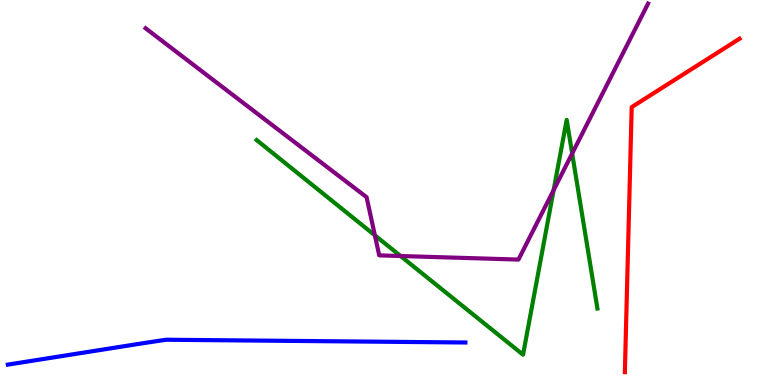[{'lines': ['blue', 'red'], 'intersections': []}, {'lines': ['green', 'red'], 'intersections': []}, {'lines': ['purple', 'red'], 'intersections': []}, {'lines': ['blue', 'green'], 'intersections': []}, {'lines': ['blue', 'purple'], 'intersections': []}, {'lines': ['green', 'purple'], 'intersections': [{'x': 4.84, 'y': 3.89}, {'x': 5.17, 'y': 3.35}, {'x': 7.14, 'y': 5.06}, {'x': 7.38, 'y': 6.01}]}]